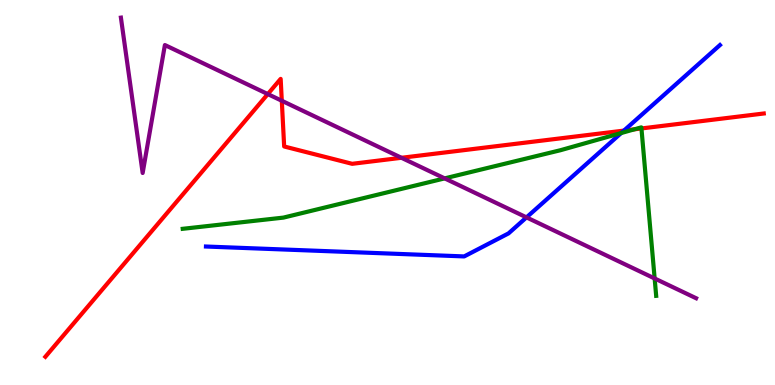[{'lines': ['blue', 'red'], 'intersections': [{'x': 8.05, 'y': 6.61}]}, {'lines': ['green', 'red'], 'intersections': [{'x': 8.19, 'y': 6.64}, {'x': 8.28, 'y': 6.66}]}, {'lines': ['purple', 'red'], 'intersections': [{'x': 3.46, 'y': 7.56}, {'x': 3.64, 'y': 7.38}, {'x': 5.18, 'y': 5.9}]}, {'lines': ['blue', 'green'], 'intersections': [{'x': 8.02, 'y': 6.54}]}, {'lines': ['blue', 'purple'], 'intersections': [{'x': 6.79, 'y': 4.35}]}, {'lines': ['green', 'purple'], 'intersections': [{'x': 5.74, 'y': 5.37}, {'x': 8.45, 'y': 2.77}]}]